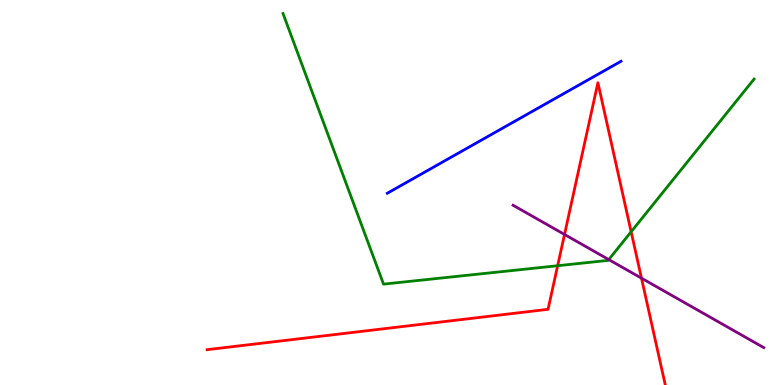[{'lines': ['blue', 'red'], 'intersections': []}, {'lines': ['green', 'red'], 'intersections': [{'x': 7.2, 'y': 3.1}, {'x': 8.14, 'y': 3.98}]}, {'lines': ['purple', 'red'], 'intersections': [{'x': 7.28, 'y': 3.91}, {'x': 8.28, 'y': 2.77}]}, {'lines': ['blue', 'green'], 'intersections': []}, {'lines': ['blue', 'purple'], 'intersections': []}, {'lines': ['green', 'purple'], 'intersections': [{'x': 7.85, 'y': 3.26}]}]